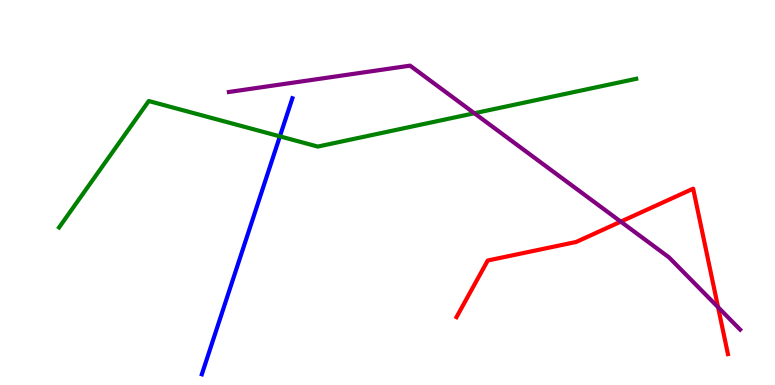[{'lines': ['blue', 'red'], 'intersections': []}, {'lines': ['green', 'red'], 'intersections': []}, {'lines': ['purple', 'red'], 'intersections': [{'x': 8.01, 'y': 4.24}, {'x': 9.27, 'y': 2.02}]}, {'lines': ['blue', 'green'], 'intersections': [{'x': 3.61, 'y': 6.46}]}, {'lines': ['blue', 'purple'], 'intersections': []}, {'lines': ['green', 'purple'], 'intersections': [{'x': 6.12, 'y': 7.06}]}]